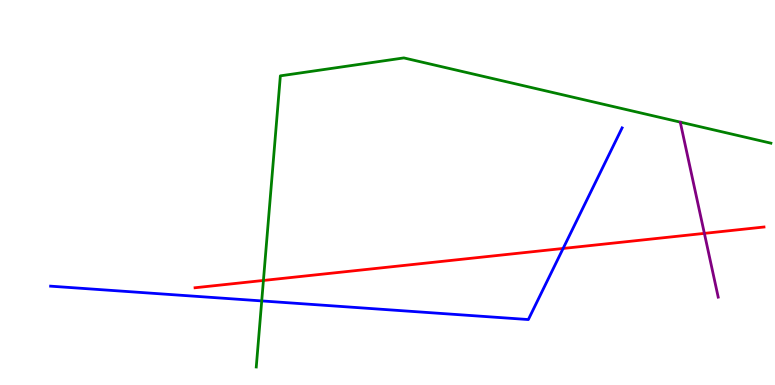[{'lines': ['blue', 'red'], 'intersections': [{'x': 7.27, 'y': 3.55}]}, {'lines': ['green', 'red'], 'intersections': [{'x': 3.4, 'y': 2.72}]}, {'lines': ['purple', 'red'], 'intersections': [{'x': 9.09, 'y': 3.94}]}, {'lines': ['blue', 'green'], 'intersections': [{'x': 3.38, 'y': 2.18}]}, {'lines': ['blue', 'purple'], 'intersections': []}, {'lines': ['green', 'purple'], 'intersections': []}]